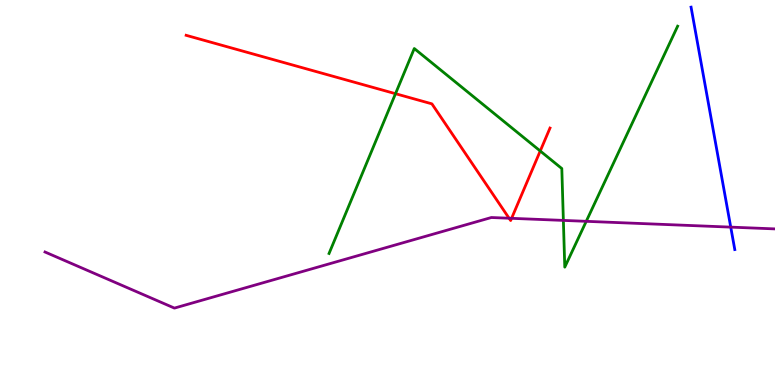[{'lines': ['blue', 'red'], 'intersections': []}, {'lines': ['green', 'red'], 'intersections': [{'x': 5.1, 'y': 7.57}, {'x': 6.97, 'y': 6.08}]}, {'lines': ['purple', 'red'], 'intersections': [{'x': 6.57, 'y': 4.33}, {'x': 6.6, 'y': 4.33}]}, {'lines': ['blue', 'green'], 'intersections': []}, {'lines': ['blue', 'purple'], 'intersections': [{'x': 9.43, 'y': 4.1}]}, {'lines': ['green', 'purple'], 'intersections': [{'x': 7.27, 'y': 4.28}, {'x': 7.56, 'y': 4.25}]}]